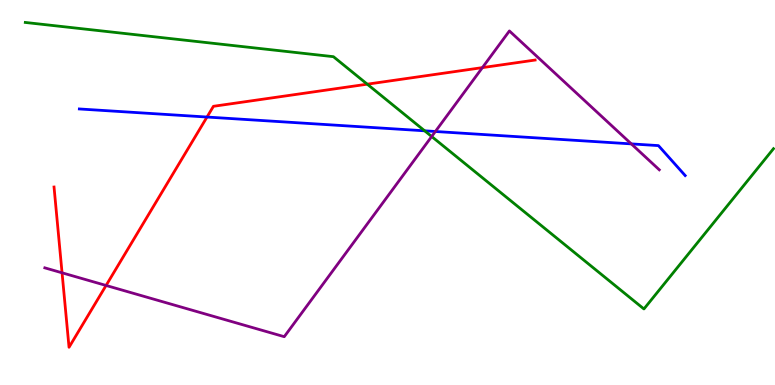[{'lines': ['blue', 'red'], 'intersections': [{'x': 2.67, 'y': 6.96}]}, {'lines': ['green', 'red'], 'intersections': [{'x': 4.74, 'y': 7.81}]}, {'lines': ['purple', 'red'], 'intersections': [{'x': 0.801, 'y': 2.91}, {'x': 1.37, 'y': 2.59}, {'x': 6.22, 'y': 8.24}]}, {'lines': ['blue', 'green'], 'intersections': [{'x': 5.48, 'y': 6.6}]}, {'lines': ['blue', 'purple'], 'intersections': [{'x': 5.62, 'y': 6.58}, {'x': 8.15, 'y': 6.26}]}, {'lines': ['green', 'purple'], 'intersections': [{'x': 5.57, 'y': 6.45}]}]